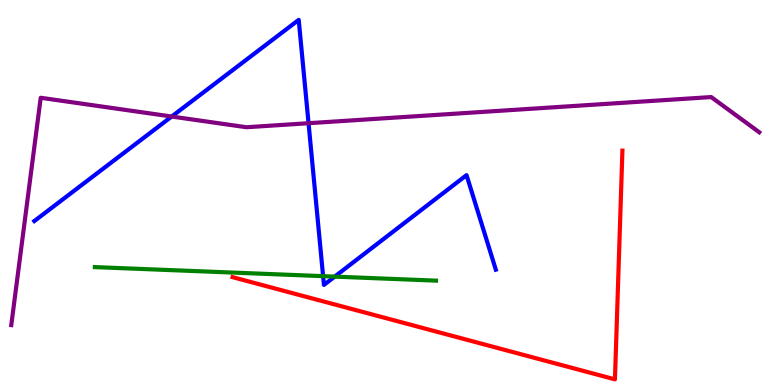[{'lines': ['blue', 'red'], 'intersections': []}, {'lines': ['green', 'red'], 'intersections': []}, {'lines': ['purple', 'red'], 'intersections': []}, {'lines': ['blue', 'green'], 'intersections': [{'x': 4.17, 'y': 2.83}, {'x': 4.32, 'y': 2.82}]}, {'lines': ['blue', 'purple'], 'intersections': [{'x': 2.22, 'y': 6.97}, {'x': 3.98, 'y': 6.8}]}, {'lines': ['green', 'purple'], 'intersections': []}]